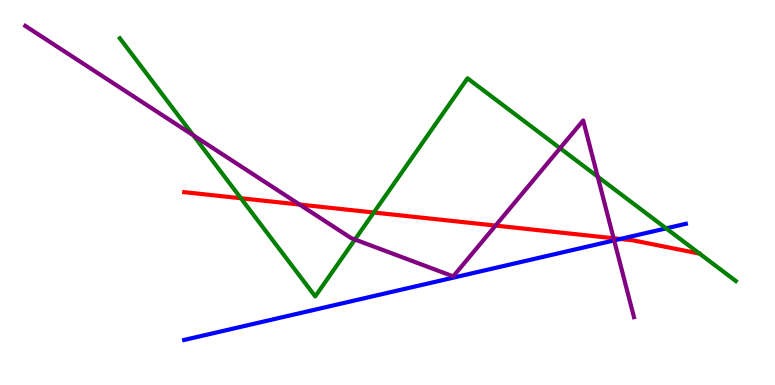[{'lines': ['blue', 'red'], 'intersections': [{'x': 8.0, 'y': 3.79}]}, {'lines': ['green', 'red'], 'intersections': [{'x': 3.11, 'y': 4.85}, {'x': 4.82, 'y': 4.48}]}, {'lines': ['purple', 'red'], 'intersections': [{'x': 3.87, 'y': 4.69}, {'x': 6.39, 'y': 4.14}, {'x': 7.92, 'y': 3.81}]}, {'lines': ['blue', 'green'], 'intersections': [{'x': 8.6, 'y': 4.07}]}, {'lines': ['blue', 'purple'], 'intersections': [{'x': 7.92, 'y': 3.76}]}, {'lines': ['green', 'purple'], 'intersections': [{'x': 2.49, 'y': 6.49}, {'x': 4.58, 'y': 3.78}, {'x': 7.23, 'y': 6.15}, {'x': 7.71, 'y': 5.41}]}]